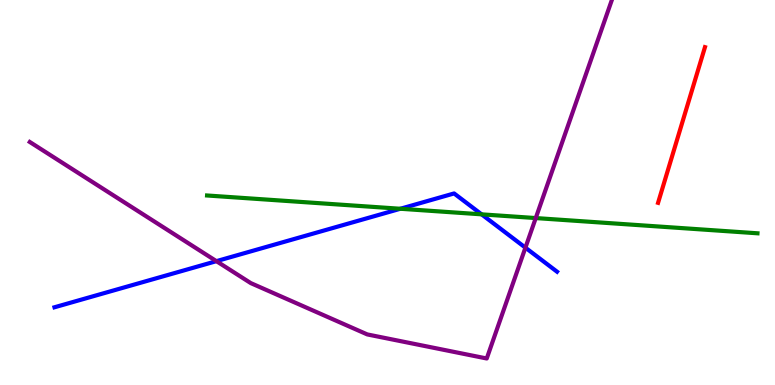[{'lines': ['blue', 'red'], 'intersections': []}, {'lines': ['green', 'red'], 'intersections': []}, {'lines': ['purple', 'red'], 'intersections': []}, {'lines': ['blue', 'green'], 'intersections': [{'x': 5.17, 'y': 4.58}, {'x': 6.21, 'y': 4.43}]}, {'lines': ['blue', 'purple'], 'intersections': [{'x': 2.79, 'y': 3.22}, {'x': 6.78, 'y': 3.57}]}, {'lines': ['green', 'purple'], 'intersections': [{'x': 6.91, 'y': 4.34}]}]